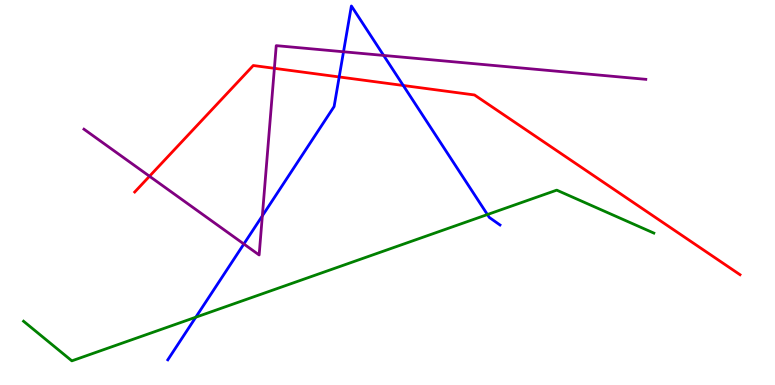[{'lines': ['blue', 'red'], 'intersections': [{'x': 4.38, 'y': 8.0}, {'x': 5.2, 'y': 7.78}]}, {'lines': ['green', 'red'], 'intersections': []}, {'lines': ['purple', 'red'], 'intersections': [{'x': 1.93, 'y': 5.42}, {'x': 3.54, 'y': 8.23}]}, {'lines': ['blue', 'green'], 'intersections': [{'x': 2.53, 'y': 1.76}, {'x': 6.29, 'y': 4.43}]}, {'lines': ['blue', 'purple'], 'intersections': [{'x': 3.15, 'y': 3.66}, {'x': 3.39, 'y': 4.39}, {'x': 4.43, 'y': 8.66}, {'x': 4.95, 'y': 8.56}]}, {'lines': ['green', 'purple'], 'intersections': []}]